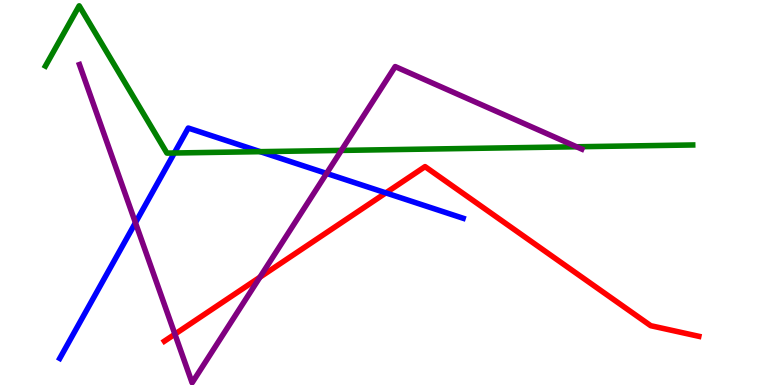[{'lines': ['blue', 'red'], 'intersections': [{'x': 4.98, 'y': 4.99}]}, {'lines': ['green', 'red'], 'intersections': []}, {'lines': ['purple', 'red'], 'intersections': [{'x': 2.26, 'y': 1.32}, {'x': 3.35, 'y': 2.8}]}, {'lines': ['blue', 'green'], 'intersections': [{'x': 2.25, 'y': 6.03}, {'x': 3.36, 'y': 6.06}]}, {'lines': ['blue', 'purple'], 'intersections': [{'x': 1.75, 'y': 4.22}, {'x': 4.21, 'y': 5.5}]}, {'lines': ['green', 'purple'], 'intersections': [{'x': 4.4, 'y': 6.09}, {'x': 7.44, 'y': 6.19}]}]